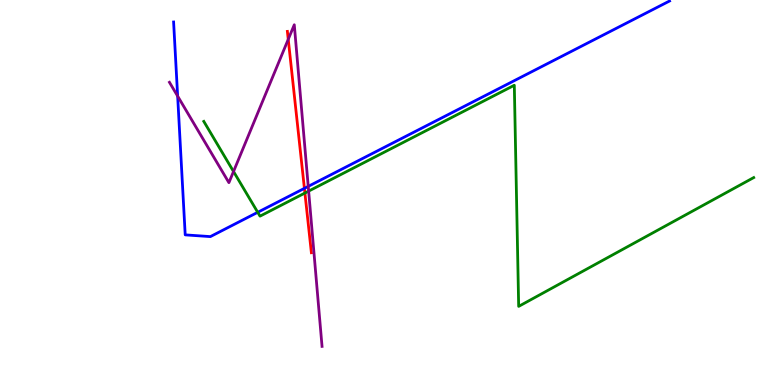[{'lines': ['blue', 'red'], 'intersections': [{'x': 3.93, 'y': 5.11}]}, {'lines': ['green', 'red'], 'intersections': [{'x': 3.93, 'y': 4.99}]}, {'lines': ['purple', 'red'], 'intersections': [{'x': 3.72, 'y': 8.98}]}, {'lines': ['blue', 'green'], 'intersections': [{'x': 3.33, 'y': 4.49}]}, {'lines': ['blue', 'purple'], 'intersections': [{'x': 2.29, 'y': 7.5}, {'x': 3.98, 'y': 5.16}]}, {'lines': ['green', 'purple'], 'intersections': [{'x': 3.01, 'y': 5.55}, {'x': 3.98, 'y': 5.04}]}]